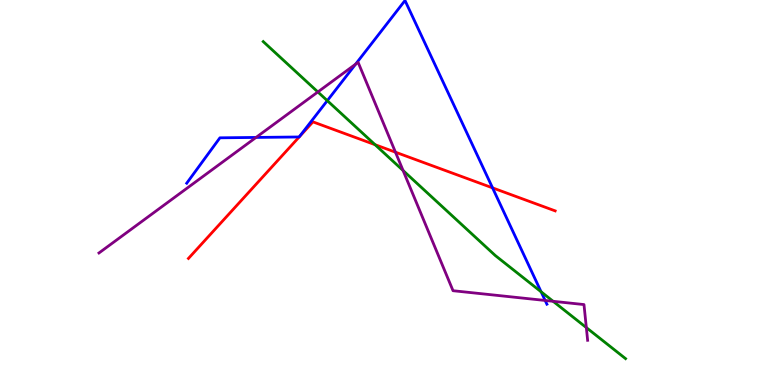[{'lines': ['blue', 'red'], 'intersections': [{'x': 6.36, 'y': 5.12}]}, {'lines': ['green', 'red'], 'intersections': [{'x': 4.84, 'y': 6.24}]}, {'lines': ['purple', 'red'], 'intersections': [{'x': 5.1, 'y': 6.05}]}, {'lines': ['blue', 'green'], 'intersections': [{'x': 4.22, 'y': 7.39}, {'x': 6.98, 'y': 2.42}]}, {'lines': ['blue', 'purple'], 'intersections': [{'x': 3.3, 'y': 6.43}, {'x': 4.59, 'y': 8.33}, {'x': 7.03, 'y': 2.2}]}, {'lines': ['green', 'purple'], 'intersections': [{'x': 4.1, 'y': 7.61}, {'x': 5.2, 'y': 5.57}, {'x': 7.14, 'y': 2.17}, {'x': 7.57, 'y': 1.49}]}]